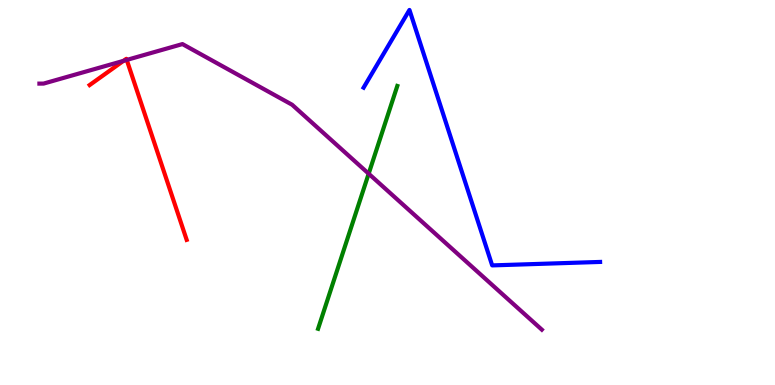[{'lines': ['blue', 'red'], 'intersections': []}, {'lines': ['green', 'red'], 'intersections': []}, {'lines': ['purple', 'red'], 'intersections': [{'x': 1.59, 'y': 8.42}, {'x': 1.64, 'y': 8.44}]}, {'lines': ['blue', 'green'], 'intersections': []}, {'lines': ['blue', 'purple'], 'intersections': []}, {'lines': ['green', 'purple'], 'intersections': [{'x': 4.76, 'y': 5.49}]}]